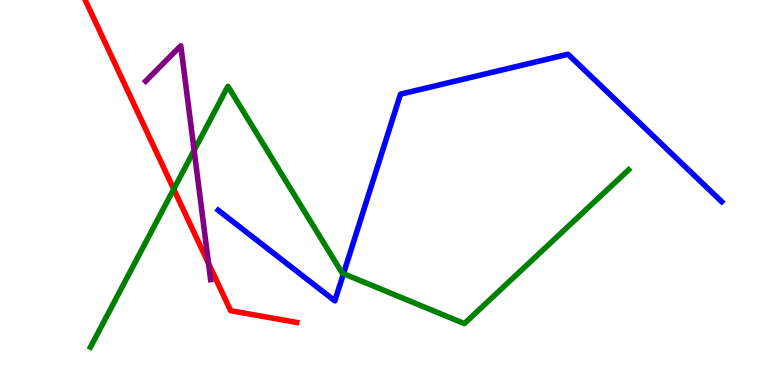[{'lines': ['blue', 'red'], 'intersections': []}, {'lines': ['green', 'red'], 'intersections': [{'x': 2.24, 'y': 5.09}]}, {'lines': ['purple', 'red'], 'intersections': [{'x': 2.69, 'y': 3.16}]}, {'lines': ['blue', 'green'], 'intersections': [{'x': 4.43, 'y': 2.89}]}, {'lines': ['blue', 'purple'], 'intersections': []}, {'lines': ['green', 'purple'], 'intersections': [{'x': 2.5, 'y': 6.09}]}]